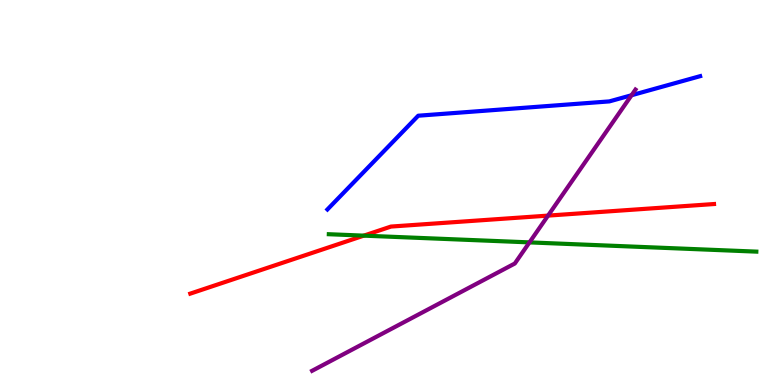[{'lines': ['blue', 'red'], 'intersections': []}, {'lines': ['green', 'red'], 'intersections': [{'x': 4.69, 'y': 3.88}]}, {'lines': ['purple', 'red'], 'intersections': [{'x': 7.07, 'y': 4.4}]}, {'lines': ['blue', 'green'], 'intersections': []}, {'lines': ['blue', 'purple'], 'intersections': [{'x': 8.15, 'y': 7.53}]}, {'lines': ['green', 'purple'], 'intersections': [{'x': 6.83, 'y': 3.7}]}]